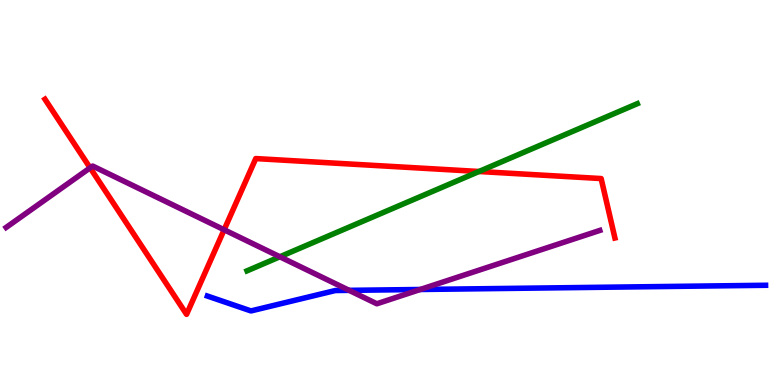[{'lines': ['blue', 'red'], 'intersections': []}, {'lines': ['green', 'red'], 'intersections': [{'x': 6.18, 'y': 5.55}]}, {'lines': ['purple', 'red'], 'intersections': [{'x': 1.16, 'y': 5.64}, {'x': 2.89, 'y': 4.03}]}, {'lines': ['blue', 'green'], 'intersections': []}, {'lines': ['blue', 'purple'], 'intersections': [{'x': 4.51, 'y': 2.46}, {'x': 5.42, 'y': 2.48}]}, {'lines': ['green', 'purple'], 'intersections': [{'x': 3.61, 'y': 3.33}]}]